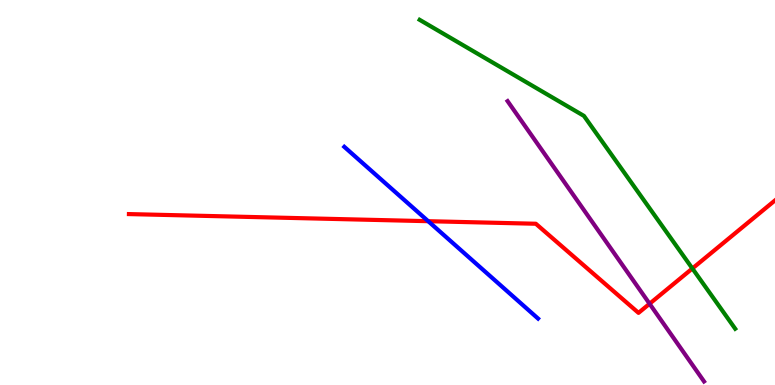[{'lines': ['blue', 'red'], 'intersections': [{'x': 5.53, 'y': 4.25}]}, {'lines': ['green', 'red'], 'intersections': [{'x': 8.93, 'y': 3.03}]}, {'lines': ['purple', 'red'], 'intersections': [{'x': 8.38, 'y': 2.11}]}, {'lines': ['blue', 'green'], 'intersections': []}, {'lines': ['blue', 'purple'], 'intersections': []}, {'lines': ['green', 'purple'], 'intersections': []}]